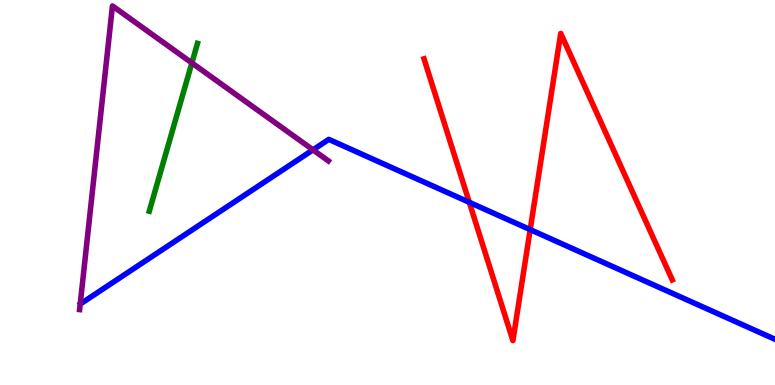[{'lines': ['blue', 'red'], 'intersections': [{'x': 6.06, 'y': 4.74}, {'x': 6.84, 'y': 4.04}]}, {'lines': ['green', 'red'], 'intersections': []}, {'lines': ['purple', 'red'], 'intersections': []}, {'lines': ['blue', 'green'], 'intersections': []}, {'lines': ['blue', 'purple'], 'intersections': [{'x': 4.04, 'y': 6.11}]}, {'lines': ['green', 'purple'], 'intersections': [{'x': 2.48, 'y': 8.37}]}]